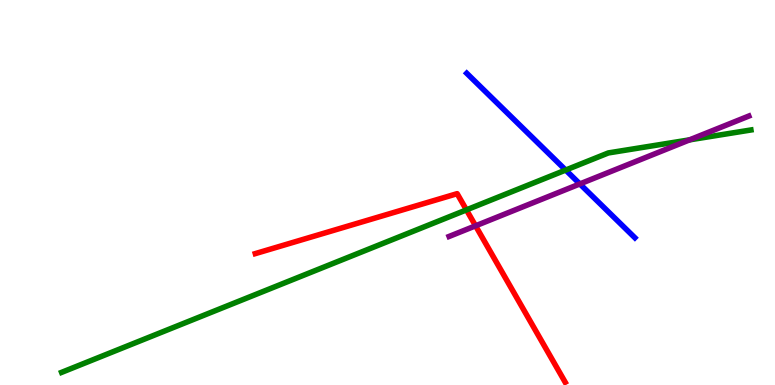[{'lines': ['blue', 'red'], 'intersections': []}, {'lines': ['green', 'red'], 'intersections': [{'x': 6.02, 'y': 4.55}]}, {'lines': ['purple', 'red'], 'intersections': [{'x': 6.14, 'y': 4.13}]}, {'lines': ['blue', 'green'], 'intersections': [{'x': 7.3, 'y': 5.58}]}, {'lines': ['blue', 'purple'], 'intersections': [{'x': 7.48, 'y': 5.22}]}, {'lines': ['green', 'purple'], 'intersections': [{'x': 8.9, 'y': 6.37}]}]